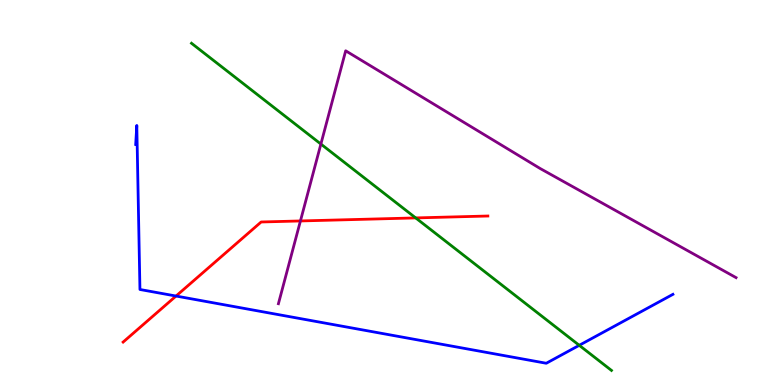[{'lines': ['blue', 'red'], 'intersections': [{'x': 2.27, 'y': 2.31}]}, {'lines': ['green', 'red'], 'intersections': [{'x': 5.36, 'y': 4.34}]}, {'lines': ['purple', 'red'], 'intersections': [{'x': 3.88, 'y': 4.26}]}, {'lines': ['blue', 'green'], 'intersections': [{'x': 7.47, 'y': 1.03}]}, {'lines': ['blue', 'purple'], 'intersections': []}, {'lines': ['green', 'purple'], 'intersections': [{'x': 4.14, 'y': 6.26}]}]